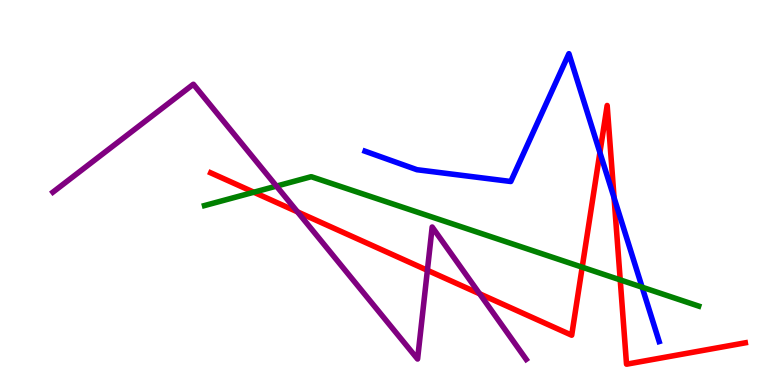[{'lines': ['blue', 'red'], 'intersections': [{'x': 7.74, 'y': 6.04}, {'x': 7.92, 'y': 4.86}]}, {'lines': ['green', 'red'], 'intersections': [{'x': 3.28, 'y': 5.01}, {'x': 7.51, 'y': 3.06}, {'x': 8.0, 'y': 2.73}]}, {'lines': ['purple', 'red'], 'intersections': [{'x': 3.84, 'y': 4.5}, {'x': 5.51, 'y': 2.98}, {'x': 6.19, 'y': 2.37}]}, {'lines': ['blue', 'green'], 'intersections': [{'x': 8.29, 'y': 2.54}]}, {'lines': ['blue', 'purple'], 'intersections': []}, {'lines': ['green', 'purple'], 'intersections': [{'x': 3.57, 'y': 5.17}]}]